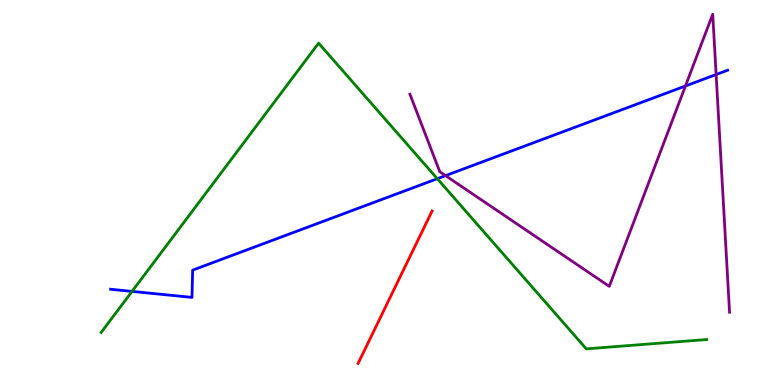[{'lines': ['blue', 'red'], 'intersections': []}, {'lines': ['green', 'red'], 'intersections': []}, {'lines': ['purple', 'red'], 'intersections': []}, {'lines': ['blue', 'green'], 'intersections': [{'x': 1.7, 'y': 2.43}, {'x': 5.64, 'y': 5.36}]}, {'lines': ['blue', 'purple'], 'intersections': [{'x': 5.75, 'y': 5.44}, {'x': 8.84, 'y': 7.77}, {'x': 9.24, 'y': 8.06}]}, {'lines': ['green', 'purple'], 'intersections': []}]